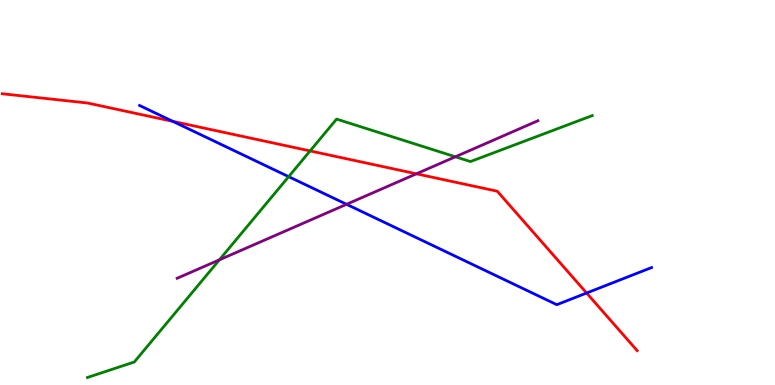[{'lines': ['blue', 'red'], 'intersections': [{'x': 2.23, 'y': 6.85}, {'x': 7.57, 'y': 2.39}]}, {'lines': ['green', 'red'], 'intersections': [{'x': 4.0, 'y': 6.08}]}, {'lines': ['purple', 'red'], 'intersections': [{'x': 5.37, 'y': 5.49}]}, {'lines': ['blue', 'green'], 'intersections': [{'x': 3.72, 'y': 5.41}]}, {'lines': ['blue', 'purple'], 'intersections': [{'x': 4.47, 'y': 4.69}]}, {'lines': ['green', 'purple'], 'intersections': [{'x': 2.83, 'y': 3.25}, {'x': 5.88, 'y': 5.93}]}]